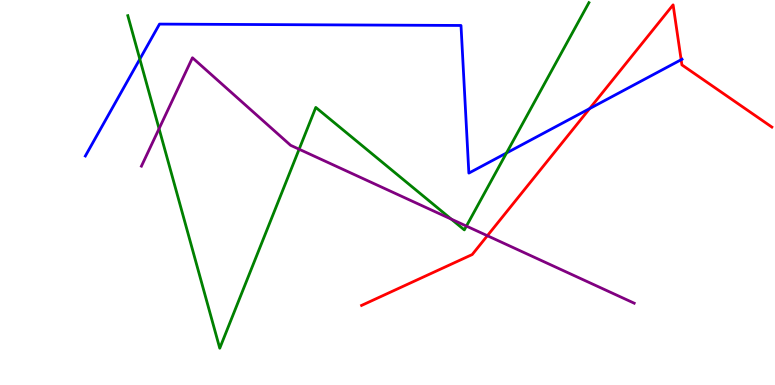[{'lines': ['blue', 'red'], 'intersections': [{'x': 7.61, 'y': 7.18}, {'x': 8.79, 'y': 8.45}]}, {'lines': ['green', 'red'], 'intersections': []}, {'lines': ['purple', 'red'], 'intersections': [{'x': 6.29, 'y': 3.88}]}, {'lines': ['blue', 'green'], 'intersections': [{'x': 1.8, 'y': 8.46}, {'x': 6.54, 'y': 6.03}]}, {'lines': ['blue', 'purple'], 'intersections': []}, {'lines': ['green', 'purple'], 'intersections': [{'x': 2.05, 'y': 6.66}, {'x': 3.86, 'y': 6.12}, {'x': 5.82, 'y': 4.31}, {'x': 6.02, 'y': 4.13}]}]